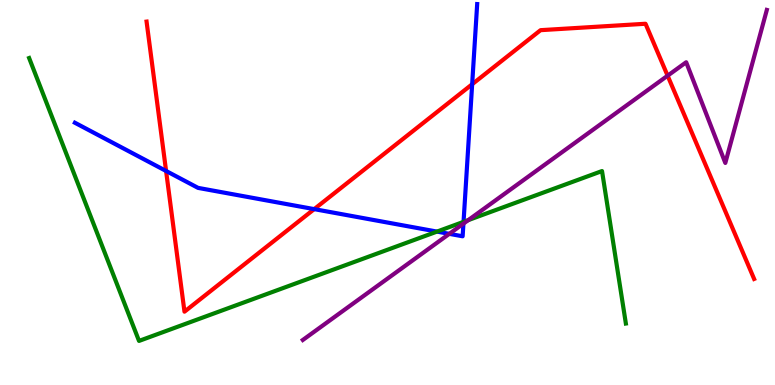[{'lines': ['blue', 'red'], 'intersections': [{'x': 2.14, 'y': 5.56}, {'x': 4.05, 'y': 4.57}, {'x': 6.09, 'y': 7.81}]}, {'lines': ['green', 'red'], 'intersections': []}, {'lines': ['purple', 'red'], 'intersections': [{'x': 8.61, 'y': 8.03}]}, {'lines': ['blue', 'green'], 'intersections': [{'x': 5.64, 'y': 3.98}, {'x': 5.98, 'y': 4.24}]}, {'lines': ['blue', 'purple'], 'intersections': [{'x': 5.8, 'y': 3.93}, {'x': 5.98, 'y': 4.19}]}, {'lines': ['green', 'purple'], 'intersections': [{'x': 6.04, 'y': 4.28}]}]